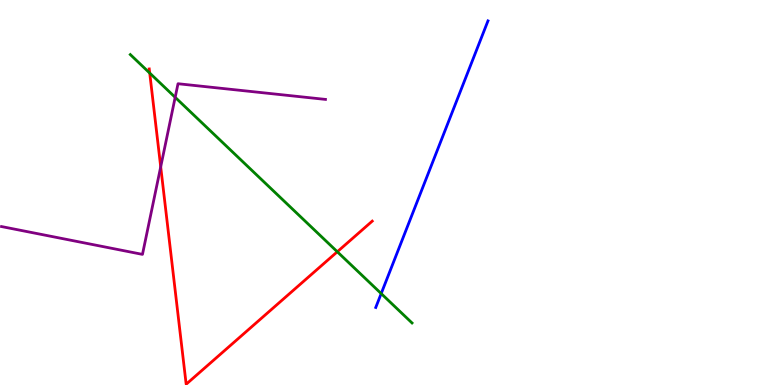[{'lines': ['blue', 'red'], 'intersections': []}, {'lines': ['green', 'red'], 'intersections': [{'x': 1.93, 'y': 8.1}, {'x': 4.35, 'y': 3.46}]}, {'lines': ['purple', 'red'], 'intersections': [{'x': 2.07, 'y': 5.67}]}, {'lines': ['blue', 'green'], 'intersections': [{'x': 4.92, 'y': 2.37}]}, {'lines': ['blue', 'purple'], 'intersections': []}, {'lines': ['green', 'purple'], 'intersections': [{'x': 2.26, 'y': 7.47}]}]